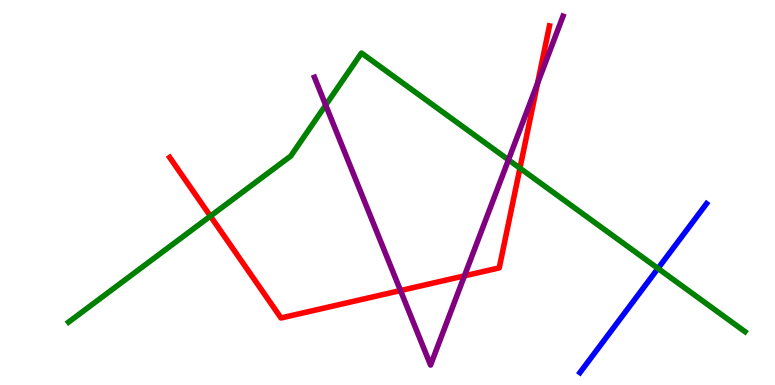[{'lines': ['blue', 'red'], 'intersections': []}, {'lines': ['green', 'red'], 'intersections': [{'x': 2.71, 'y': 4.39}, {'x': 6.71, 'y': 5.63}]}, {'lines': ['purple', 'red'], 'intersections': [{'x': 5.17, 'y': 2.45}, {'x': 5.99, 'y': 2.83}, {'x': 6.94, 'y': 7.84}]}, {'lines': ['blue', 'green'], 'intersections': [{'x': 8.49, 'y': 3.03}]}, {'lines': ['blue', 'purple'], 'intersections': []}, {'lines': ['green', 'purple'], 'intersections': [{'x': 4.2, 'y': 7.27}, {'x': 6.56, 'y': 5.85}]}]